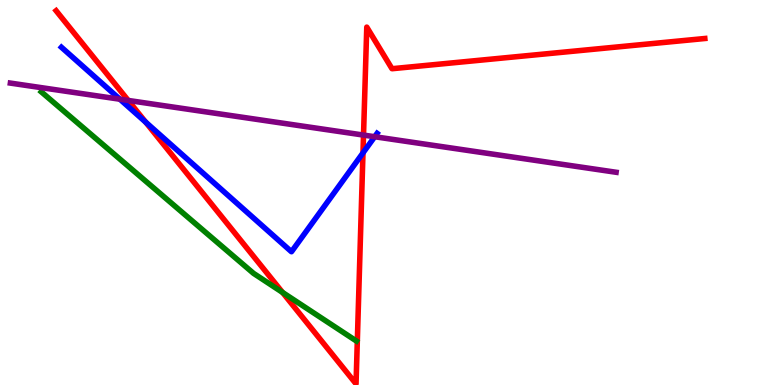[{'lines': ['blue', 'red'], 'intersections': [{'x': 1.88, 'y': 6.83}, {'x': 4.68, 'y': 6.03}]}, {'lines': ['green', 'red'], 'intersections': [{'x': 3.65, 'y': 2.4}]}, {'lines': ['purple', 'red'], 'intersections': [{'x': 1.65, 'y': 7.39}, {'x': 4.69, 'y': 6.49}]}, {'lines': ['blue', 'green'], 'intersections': []}, {'lines': ['blue', 'purple'], 'intersections': [{'x': 1.55, 'y': 7.42}, {'x': 4.83, 'y': 6.45}]}, {'lines': ['green', 'purple'], 'intersections': []}]